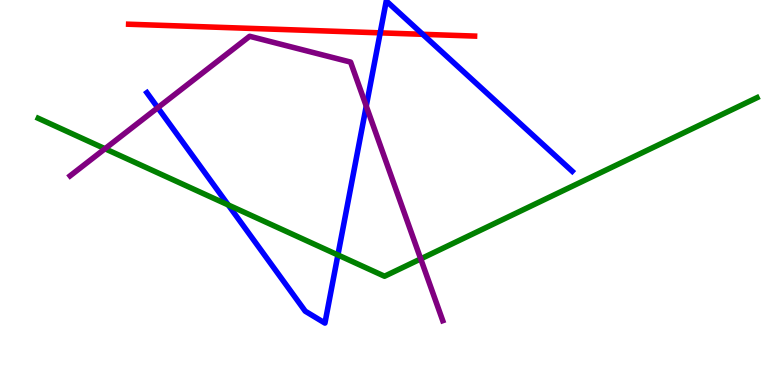[{'lines': ['blue', 'red'], 'intersections': [{'x': 4.91, 'y': 9.15}, {'x': 5.45, 'y': 9.11}]}, {'lines': ['green', 'red'], 'intersections': []}, {'lines': ['purple', 'red'], 'intersections': []}, {'lines': ['blue', 'green'], 'intersections': [{'x': 2.95, 'y': 4.68}, {'x': 4.36, 'y': 3.38}]}, {'lines': ['blue', 'purple'], 'intersections': [{'x': 2.04, 'y': 7.2}, {'x': 4.73, 'y': 7.24}]}, {'lines': ['green', 'purple'], 'intersections': [{'x': 1.35, 'y': 6.14}, {'x': 5.43, 'y': 3.28}]}]